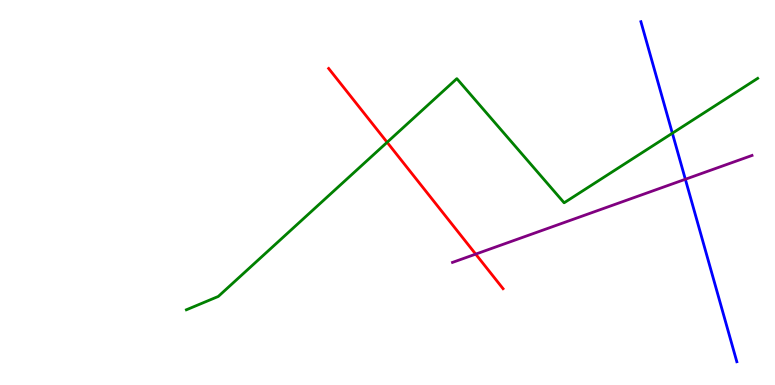[{'lines': ['blue', 'red'], 'intersections': []}, {'lines': ['green', 'red'], 'intersections': [{'x': 5.0, 'y': 6.3}]}, {'lines': ['purple', 'red'], 'intersections': [{'x': 6.14, 'y': 3.4}]}, {'lines': ['blue', 'green'], 'intersections': [{'x': 8.68, 'y': 6.54}]}, {'lines': ['blue', 'purple'], 'intersections': [{'x': 8.84, 'y': 5.34}]}, {'lines': ['green', 'purple'], 'intersections': []}]